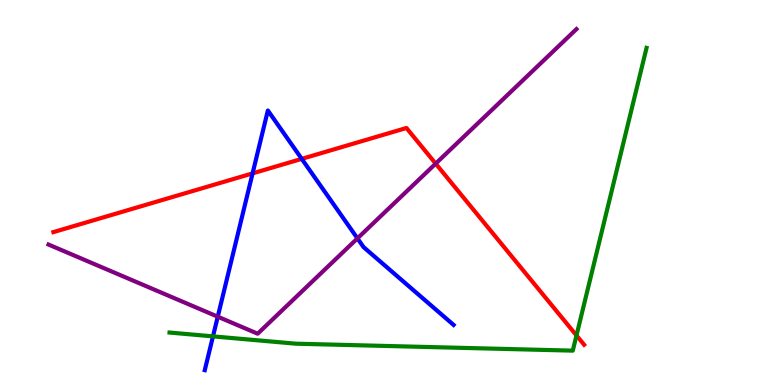[{'lines': ['blue', 'red'], 'intersections': [{'x': 3.26, 'y': 5.5}, {'x': 3.89, 'y': 5.87}]}, {'lines': ['green', 'red'], 'intersections': [{'x': 7.44, 'y': 1.29}]}, {'lines': ['purple', 'red'], 'intersections': [{'x': 5.62, 'y': 5.75}]}, {'lines': ['blue', 'green'], 'intersections': [{'x': 2.75, 'y': 1.26}]}, {'lines': ['blue', 'purple'], 'intersections': [{'x': 2.81, 'y': 1.77}, {'x': 4.61, 'y': 3.81}]}, {'lines': ['green', 'purple'], 'intersections': []}]